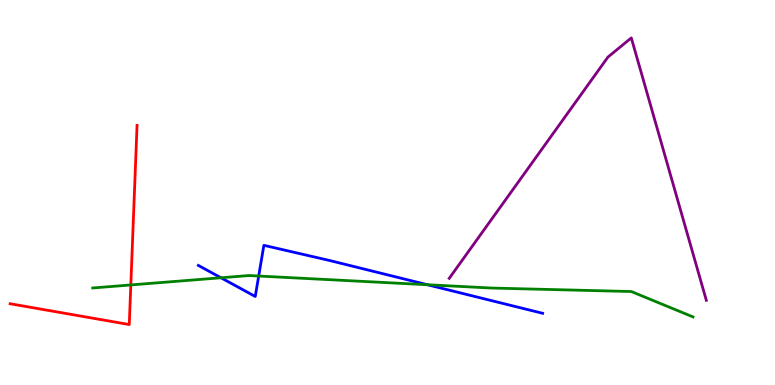[{'lines': ['blue', 'red'], 'intersections': []}, {'lines': ['green', 'red'], 'intersections': [{'x': 1.69, 'y': 2.6}]}, {'lines': ['purple', 'red'], 'intersections': []}, {'lines': ['blue', 'green'], 'intersections': [{'x': 2.85, 'y': 2.79}, {'x': 3.34, 'y': 2.83}, {'x': 5.51, 'y': 2.6}]}, {'lines': ['blue', 'purple'], 'intersections': []}, {'lines': ['green', 'purple'], 'intersections': []}]